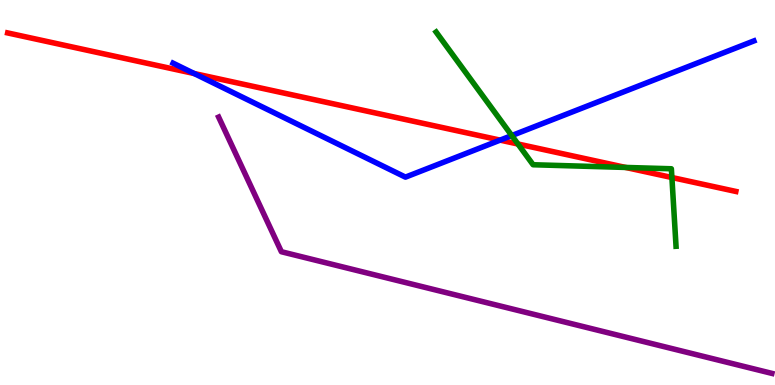[{'lines': ['blue', 'red'], 'intersections': [{'x': 2.51, 'y': 8.09}, {'x': 6.45, 'y': 6.36}]}, {'lines': ['green', 'red'], 'intersections': [{'x': 6.68, 'y': 6.26}, {'x': 8.07, 'y': 5.65}, {'x': 8.67, 'y': 5.39}]}, {'lines': ['purple', 'red'], 'intersections': []}, {'lines': ['blue', 'green'], 'intersections': [{'x': 6.6, 'y': 6.48}]}, {'lines': ['blue', 'purple'], 'intersections': []}, {'lines': ['green', 'purple'], 'intersections': []}]